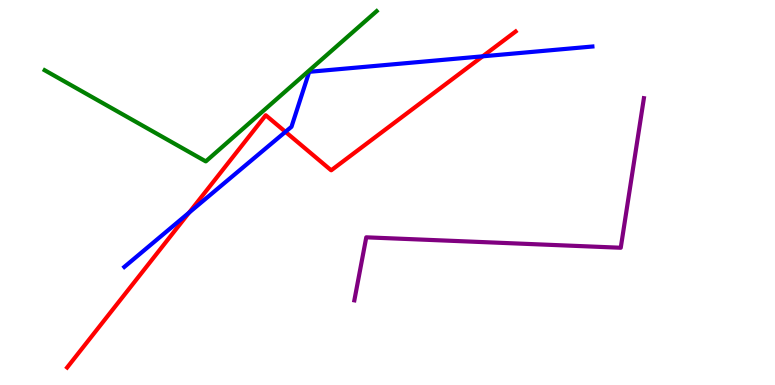[{'lines': ['blue', 'red'], 'intersections': [{'x': 2.44, 'y': 4.48}, {'x': 3.68, 'y': 6.58}, {'x': 6.23, 'y': 8.54}]}, {'lines': ['green', 'red'], 'intersections': []}, {'lines': ['purple', 'red'], 'intersections': []}, {'lines': ['blue', 'green'], 'intersections': []}, {'lines': ['blue', 'purple'], 'intersections': []}, {'lines': ['green', 'purple'], 'intersections': []}]